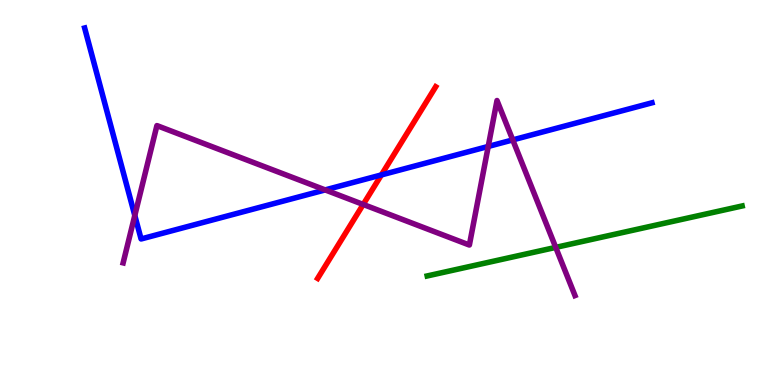[{'lines': ['blue', 'red'], 'intersections': [{'x': 4.92, 'y': 5.46}]}, {'lines': ['green', 'red'], 'intersections': []}, {'lines': ['purple', 'red'], 'intersections': [{'x': 4.69, 'y': 4.69}]}, {'lines': ['blue', 'green'], 'intersections': []}, {'lines': ['blue', 'purple'], 'intersections': [{'x': 1.74, 'y': 4.4}, {'x': 4.2, 'y': 5.07}, {'x': 6.3, 'y': 6.2}, {'x': 6.62, 'y': 6.37}]}, {'lines': ['green', 'purple'], 'intersections': [{'x': 7.17, 'y': 3.57}]}]